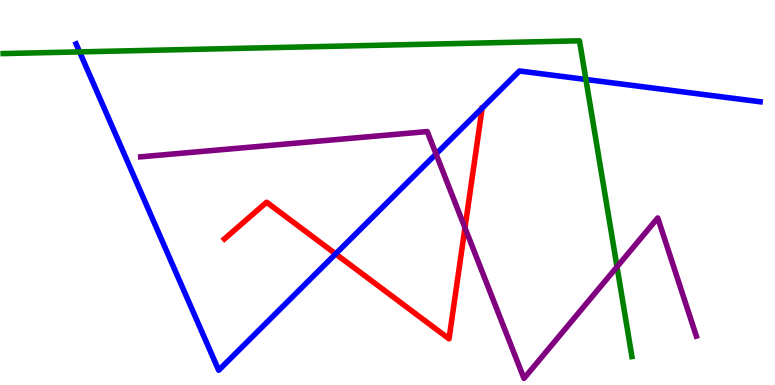[{'lines': ['blue', 'red'], 'intersections': [{'x': 4.33, 'y': 3.41}]}, {'lines': ['green', 'red'], 'intersections': []}, {'lines': ['purple', 'red'], 'intersections': [{'x': 6.0, 'y': 4.08}]}, {'lines': ['blue', 'green'], 'intersections': [{'x': 1.03, 'y': 8.65}, {'x': 7.56, 'y': 7.94}]}, {'lines': ['blue', 'purple'], 'intersections': [{'x': 5.63, 'y': 6.0}]}, {'lines': ['green', 'purple'], 'intersections': [{'x': 7.96, 'y': 3.07}]}]